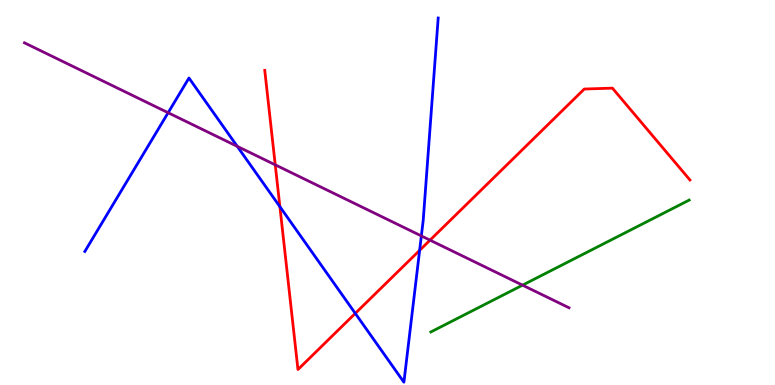[{'lines': ['blue', 'red'], 'intersections': [{'x': 3.61, 'y': 4.63}, {'x': 4.58, 'y': 1.86}, {'x': 5.41, 'y': 3.5}]}, {'lines': ['green', 'red'], 'intersections': []}, {'lines': ['purple', 'red'], 'intersections': [{'x': 3.55, 'y': 5.72}, {'x': 5.55, 'y': 3.76}]}, {'lines': ['blue', 'green'], 'intersections': []}, {'lines': ['blue', 'purple'], 'intersections': [{'x': 2.17, 'y': 7.07}, {'x': 3.06, 'y': 6.2}, {'x': 5.44, 'y': 3.87}]}, {'lines': ['green', 'purple'], 'intersections': [{'x': 6.74, 'y': 2.59}]}]